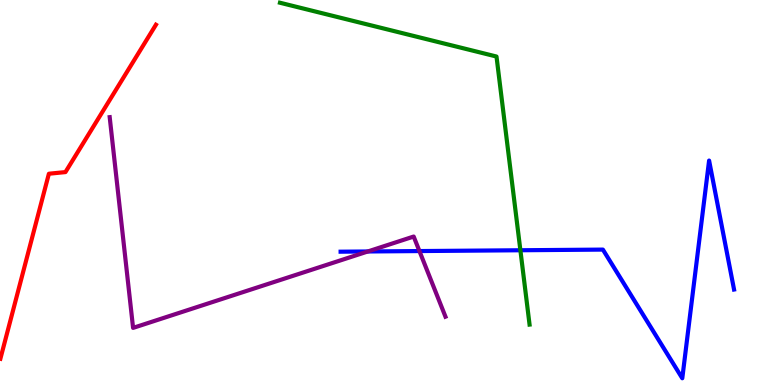[{'lines': ['blue', 'red'], 'intersections': []}, {'lines': ['green', 'red'], 'intersections': []}, {'lines': ['purple', 'red'], 'intersections': []}, {'lines': ['blue', 'green'], 'intersections': [{'x': 6.71, 'y': 3.5}]}, {'lines': ['blue', 'purple'], 'intersections': [{'x': 4.75, 'y': 3.47}, {'x': 5.41, 'y': 3.48}]}, {'lines': ['green', 'purple'], 'intersections': []}]